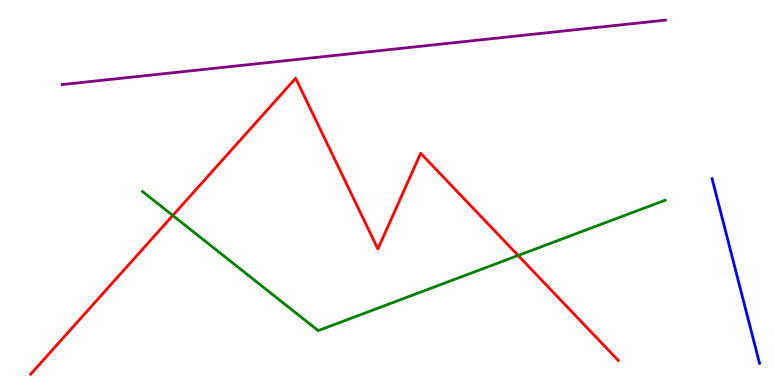[{'lines': ['blue', 'red'], 'intersections': []}, {'lines': ['green', 'red'], 'intersections': [{'x': 2.23, 'y': 4.4}, {'x': 6.69, 'y': 3.36}]}, {'lines': ['purple', 'red'], 'intersections': []}, {'lines': ['blue', 'green'], 'intersections': []}, {'lines': ['blue', 'purple'], 'intersections': []}, {'lines': ['green', 'purple'], 'intersections': []}]